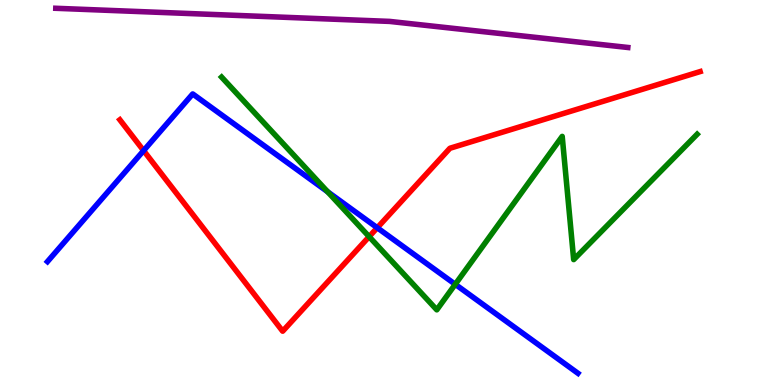[{'lines': ['blue', 'red'], 'intersections': [{'x': 1.85, 'y': 6.09}, {'x': 4.87, 'y': 4.08}]}, {'lines': ['green', 'red'], 'intersections': [{'x': 4.76, 'y': 3.85}]}, {'lines': ['purple', 'red'], 'intersections': []}, {'lines': ['blue', 'green'], 'intersections': [{'x': 4.23, 'y': 5.02}, {'x': 5.87, 'y': 2.62}]}, {'lines': ['blue', 'purple'], 'intersections': []}, {'lines': ['green', 'purple'], 'intersections': []}]